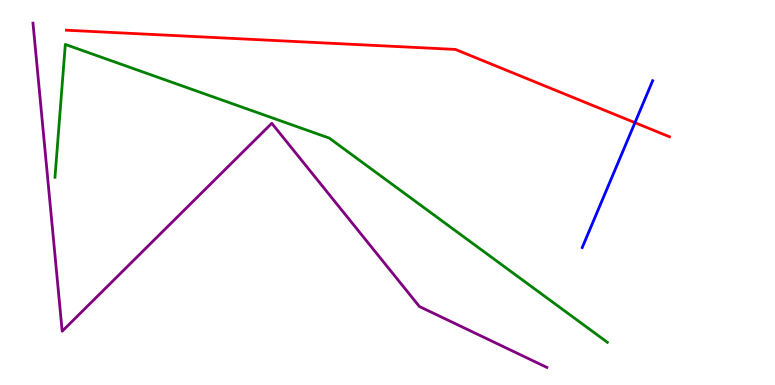[{'lines': ['blue', 'red'], 'intersections': [{'x': 8.19, 'y': 6.81}]}, {'lines': ['green', 'red'], 'intersections': []}, {'lines': ['purple', 'red'], 'intersections': []}, {'lines': ['blue', 'green'], 'intersections': []}, {'lines': ['blue', 'purple'], 'intersections': []}, {'lines': ['green', 'purple'], 'intersections': []}]